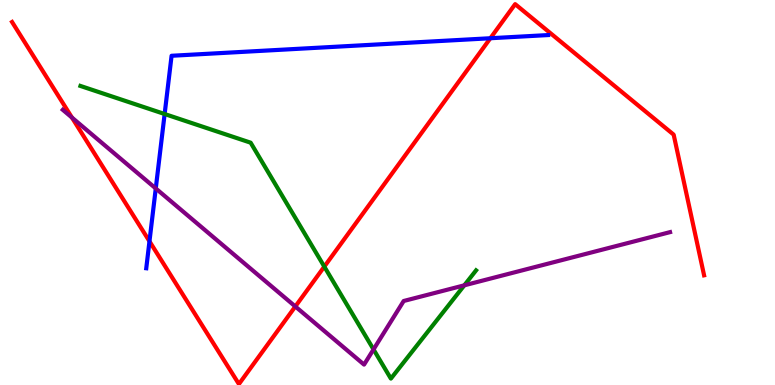[{'lines': ['blue', 'red'], 'intersections': [{'x': 1.93, 'y': 3.73}, {'x': 6.33, 'y': 9.01}]}, {'lines': ['green', 'red'], 'intersections': [{'x': 4.18, 'y': 3.07}]}, {'lines': ['purple', 'red'], 'intersections': [{'x': 0.928, 'y': 6.95}, {'x': 3.81, 'y': 2.04}]}, {'lines': ['blue', 'green'], 'intersections': [{'x': 2.12, 'y': 7.04}]}, {'lines': ['blue', 'purple'], 'intersections': [{'x': 2.01, 'y': 5.11}]}, {'lines': ['green', 'purple'], 'intersections': [{'x': 4.82, 'y': 0.924}, {'x': 5.99, 'y': 2.59}]}]